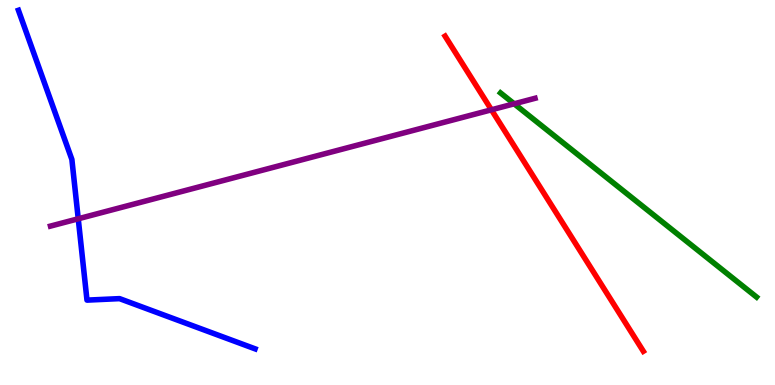[{'lines': ['blue', 'red'], 'intersections': []}, {'lines': ['green', 'red'], 'intersections': []}, {'lines': ['purple', 'red'], 'intersections': [{'x': 6.34, 'y': 7.15}]}, {'lines': ['blue', 'green'], 'intersections': []}, {'lines': ['blue', 'purple'], 'intersections': [{'x': 1.01, 'y': 4.32}]}, {'lines': ['green', 'purple'], 'intersections': [{'x': 6.63, 'y': 7.3}]}]